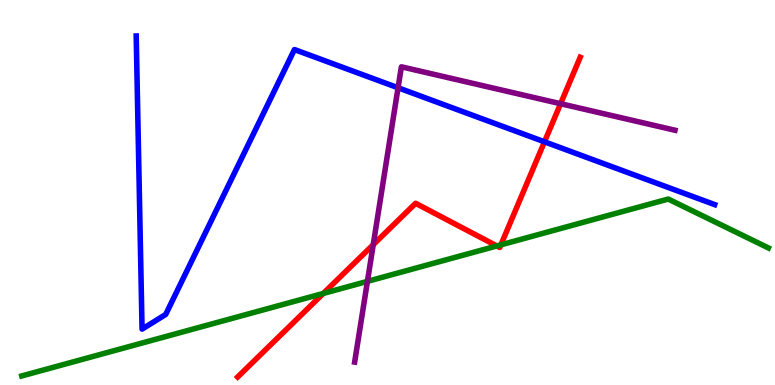[{'lines': ['blue', 'red'], 'intersections': [{'x': 7.03, 'y': 6.32}]}, {'lines': ['green', 'red'], 'intersections': [{'x': 4.17, 'y': 2.38}, {'x': 6.41, 'y': 3.61}, {'x': 6.46, 'y': 3.64}]}, {'lines': ['purple', 'red'], 'intersections': [{'x': 4.82, 'y': 3.64}, {'x': 7.23, 'y': 7.31}]}, {'lines': ['blue', 'green'], 'intersections': []}, {'lines': ['blue', 'purple'], 'intersections': [{'x': 5.14, 'y': 7.72}]}, {'lines': ['green', 'purple'], 'intersections': [{'x': 4.74, 'y': 2.69}]}]